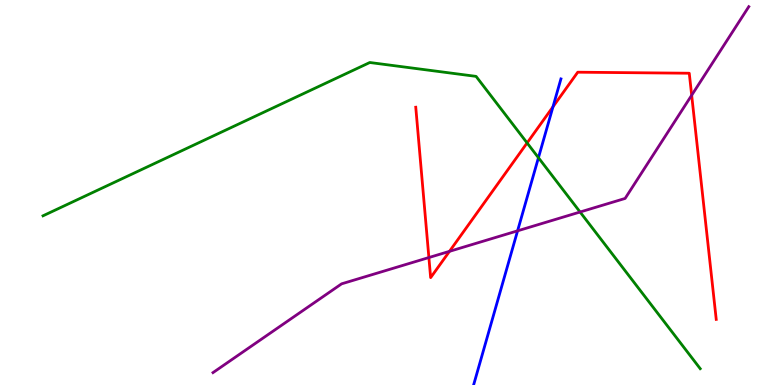[{'lines': ['blue', 'red'], 'intersections': [{'x': 7.14, 'y': 7.23}]}, {'lines': ['green', 'red'], 'intersections': [{'x': 6.8, 'y': 6.29}]}, {'lines': ['purple', 'red'], 'intersections': [{'x': 5.53, 'y': 3.31}, {'x': 5.8, 'y': 3.47}, {'x': 8.92, 'y': 7.53}]}, {'lines': ['blue', 'green'], 'intersections': [{'x': 6.95, 'y': 5.9}]}, {'lines': ['blue', 'purple'], 'intersections': [{'x': 6.68, 'y': 4.0}]}, {'lines': ['green', 'purple'], 'intersections': [{'x': 7.48, 'y': 4.49}]}]